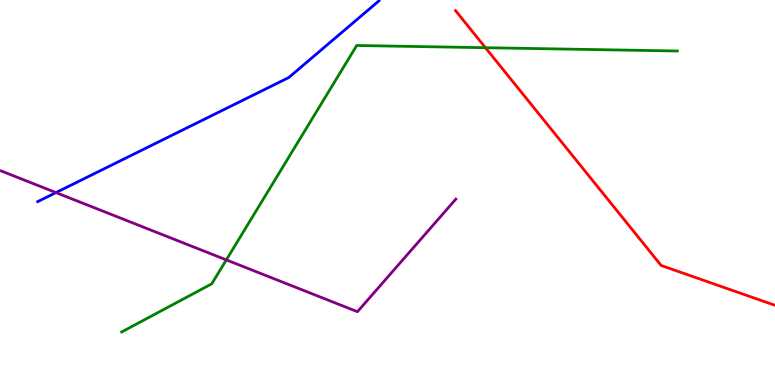[{'lines': ['blue', 'red'], 'intersections': []}, {'lines': ['green', 'red'], 'intersections': [{'x': 6.26, 'y': 8.76}]}, {'lines': ['purple', 'red'], 'intersections': []}, {'lines': ['blue', 'green'], 'intersections': []}, {'lines': ['blue', 'purple'], 'intersections': [{'x': 0.722, 'y': 5.0}]}, {'lines': ['green', 'purple'], 'intersections': [{'x': 2.92, 'y': 3.25}]}]